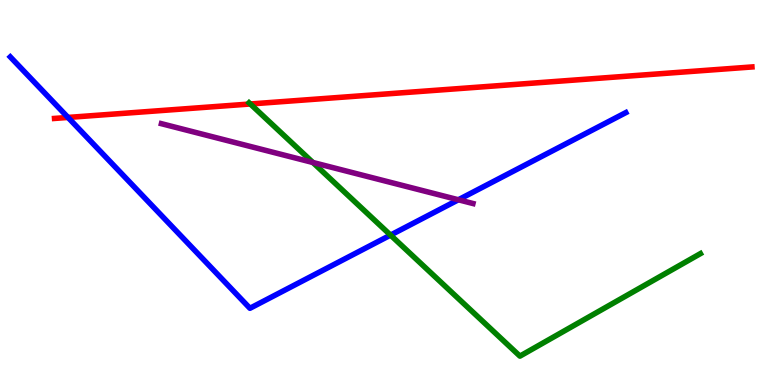[{'lines': ['blue', 'red'], 'intersections': [{'x': 0.877, 'y': 6.95}]}, {'lines': ['green', 'red'], 'intersections': [{'x': 3.23, 'y': 7.3}]}, {'lines': ['purple', 'red'], 'intersections': []}, {'lines': ['blue', 'green'], 'intersections': [{'x': 5.04, 'y': 3.89}]}, {'lines': ['blue', 'purple'], 'intersections': [{'x': 5.91, 'y': 4.81}]}, {'lines': ['green', 'purple'], 'intersections': [{'x': 4.04, 'y': 5.78}]}]